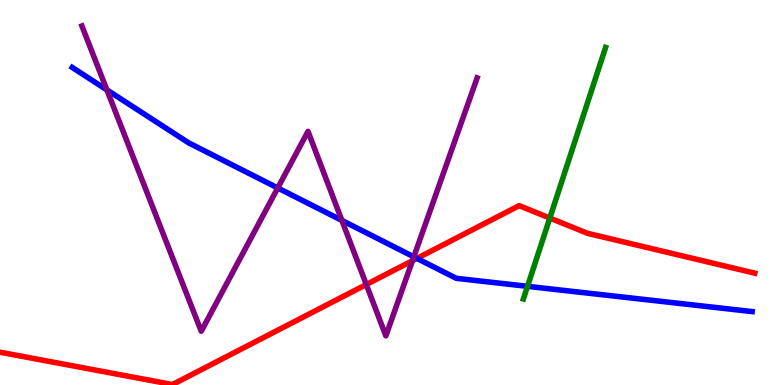[{'lines': ['blue', 'red'], 'intersections': [{'x': 5.38, 'y': 3.29}]}, {'lines': ['green', 'red'], 'intersections': [{'x': 7.09, 'y': 4.34}]}, {'lines': ['purple', 'red'], 'intersections': [{'x': 4.73, 'y': 2.61}, {'x': 5.32, 'y': 3.23}]}, {'lines': ['blue', 'green'], 'intersections': [{'x': 6.81, 'y': 2.56}]}, {'lines': ['blue', 'purple'], 'intersections': [{'x': 1.38, 'y': 7.67}, {'x': 3.58, 'y': 5.12}, {'x': 4.41, 'y': 4.27}, {'x': 5.34, 'y': 3.33}]}, {'lines': ['green', 'purple'], 'intersections': []}]